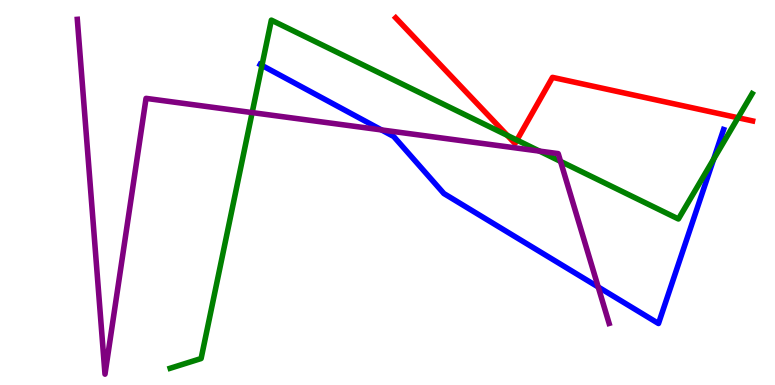[{'lines': ['blue', 'red'], 'intersections': []}, {'lines': ['green', 'red'], 'intersections': [{'x': 6.55, 'y': 6.48}, {'x': 6.67, 'y': 6.36}, {'x': 9.52, 'y': 6.94}]}, {'lines': ['purple', 'red'], 'intersections': []}, {'lines': ['blue', 'green'], 'intersections': [{'x': 3.38, 'y': 8.3}, {'x': 9.21, 'y': 5.87}]}, {'lines': ['blue', 'purple'], 'intersections': [{'x': 4.92, 'y': 6.63}, {'x': 7.72, 'y': 2.55}]}, {'lines': ['green', 'purple'], 'intersections': [{'x': 3.25, 'y': 7.08}, {'x': 6.96, 'y': 6.08}, {'x': 7.23, 'y': 5.81}]}]